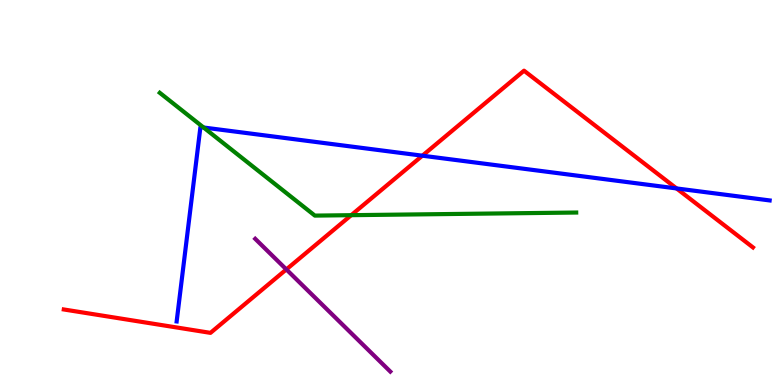[{'lines': ['blue', 'red'], 'intersections': [{'x': 5.45, 'y': 5.96}, {'x': 8.73, 'y': 5.11}]}, {'lines': ['green', 'red'], 'intersections': [{'x': 4.53, 'y': 4.41}]}, {'lines': ['purple', 'red'], 'intersections': [{'x': 3.69, 'y': 3.0}]}, {'lines': ['blue', 'green'], 'intersections': [{'x': 2.63, 'y': 6.69}]}, {'lines': ['blue', 'purple'], 'intersections': []}, {'lines': ['green', 'purple'], 'intersections': []}]